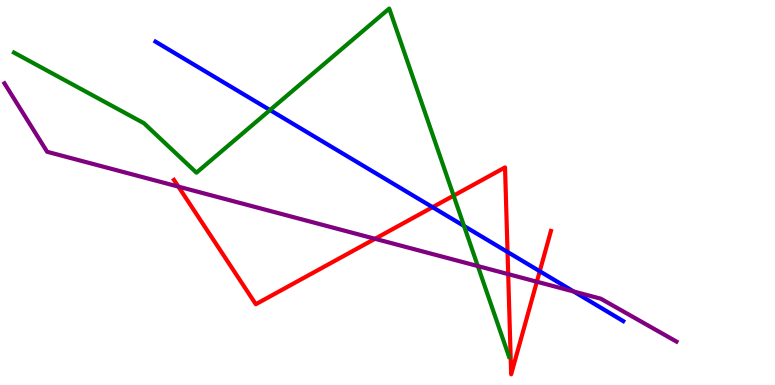[{'lines': ['blue', 'red'], 'intersections': [{'x': 5.58, 'y': 4.62}, {'x': 6.55, 'y': 3.46}, {'x': 6.96, 'y': 2.96}]}, {'lines': ['green', 'red'], 'intersections': [{'x': 5.85, 'y': 4.92}]}, {'lines': ['purple', 'red'], 'intersections': [{'x': 2.3, 'y': 5.15}, {'x': 4.84, 'y': 3.8}, {'x': 6.56, 'y': 2.88}, {'x': 6.93, 'y': 2.68}]}, {'lines': ['blue', 'green'], 'intersections': [{'x': 3.48, 'y': 7.14}, {'x': 5.99, 'y': 4.13}]}, {'lines': ['blue', 'purple'], 'intersections': [{'x': 7.4, 'y': 2.43}]}, {'lines': ['green', 'purple'], 'intersections': [{'x': 6.17, 'y': 3.09}]}]